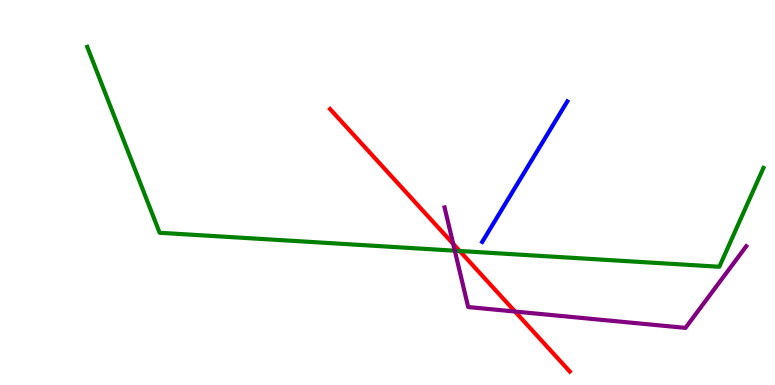[{'lines': ['blue', 'red'], 'intersections': []}, {'lines': ['green', 'red'], 'intersections': [{'x': 5.93, 'y': 3.48}]}, {'lines': ['purple', 'red'], 'intersections': [{'x': 5.85, 'y': 3.67}, {'x': 6.65, 'y': 1.91}]}, {'lines': ['blue', 'green'], 'intersections': []}, {'lines': ['blue', 'purple'], 'intersections': []}, {'lines': ['green', 'purple'], 'intersections': [{'x': 5.87, 'y': 3.49}]}]